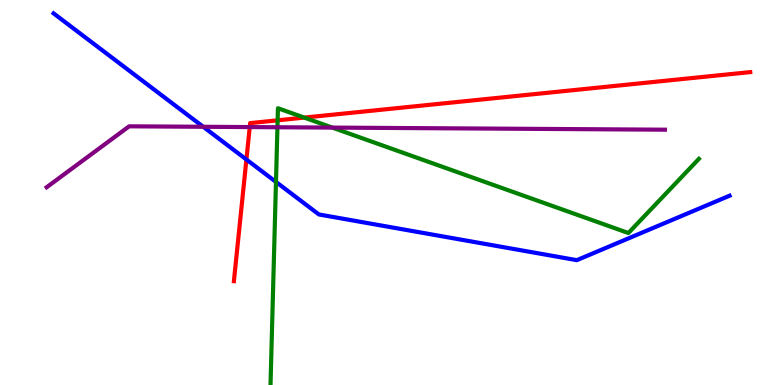[{'lines': ['blue', 'red'], 'intersections': [{'x': 3.18, 'y': 5.86}]}, {'lines': ['green', 'red'], 'intersections': [{'x': 3.58, 'y': 6.87}, {'x': 3.93, 'y': 6.95}]}, {'lines': ['purple', 'red'], 'intersections': [{'x': 3.22, 'y': 6.7}]}, {'lines': ['blue', 'green'], 'intersections': [{'x': 3.56, 'y': 5.27}]}, {'lines': ['blue', 'purple'], 'intersections': [{'x': 2.62, 'y': 6.71}]}, {'lines': ['green', 'purple'], 'intersections': [{'x': 3.58, 'y': 6.69}, {'x': 4.29, 'y': 6.69}]}]